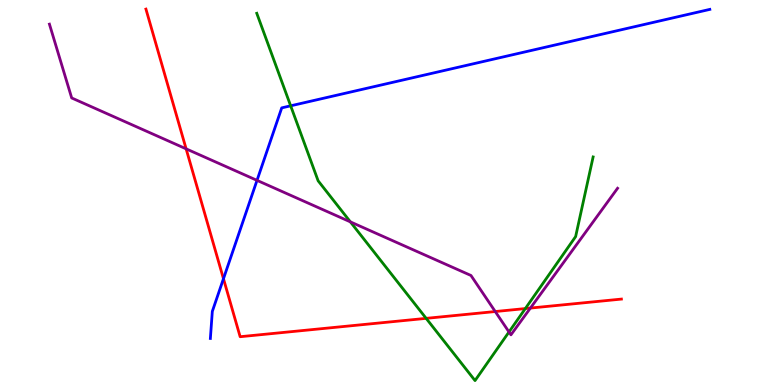[{'lines': ['blue', 'red'], 'intersections': [{'x': 2.88, 'y': 2.76}]}, {'lines': ['green', 'red'], 'intersections': [{'x': 5.5, 'y': 1.73}, {'x': 6.78, 'y': 1.99}]}, {'lines': ['purple', 'red'], 'intersections': [{'x': 2.4, 'y': 6.13}, {'x': 6.39, 'y': 1.91}, {'x': 6.84, 'y': 2.0}]}, {'lines': ['blue', 'green'], 'intersections': [{'x': 3.75, 'y': 7.25}]}, {'lines': ['blue', 'purple'], 'intersections': [{'x': 3.32, 'y': 5.32}]}, {'lines': ['green', 'purple'], 'intersections': [{'x': 4.52, 'y': 4.24}, {'x': 6.57, 'y': 1.38}]}]